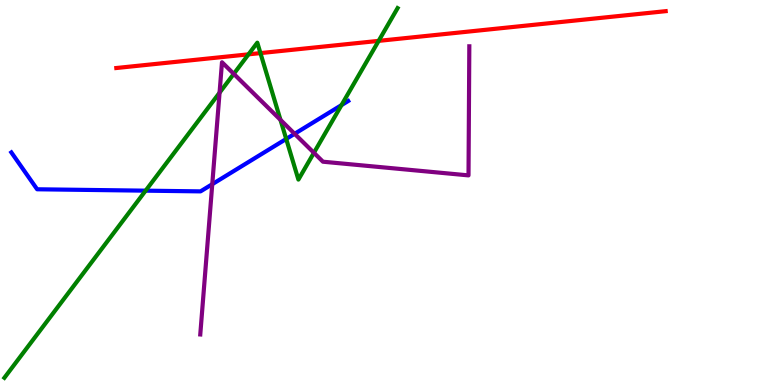[{'lines': ['blue', 'red'], 'intersections': []}, {'lines': ['green', 'red'], 'intersections': [{'x': 3.21, 'y': 8.59}, {'x': 3.36, 'y': 8.62}, {'x': 4.89, 'y': 8.94}]}, {'lines': ['purple', 'red'], 'intersections': []}, {'lines': ['blue', 'green'], 'intersections': [{'x': 1.88, 'y': 5.05}, {'x': 3.69, 'y': 6.39}, {'x': 4.41, 'y': 7.27}]}, {'lines': ['blue', 'purple'], 'intersections': [{'x': 2.74, 'y': 5.22}, {'x': 3.8, 'y': 6.52}]}, {'lines': ['green', 'purple'], 'intersections': [{'x': 2.83, 'y': 7.59}, {'x': 3.02, 'y': 8.08}, {'x': 3.62, 'y': 6.89}, {'x': 4.05, 'y': 6.03}]}]